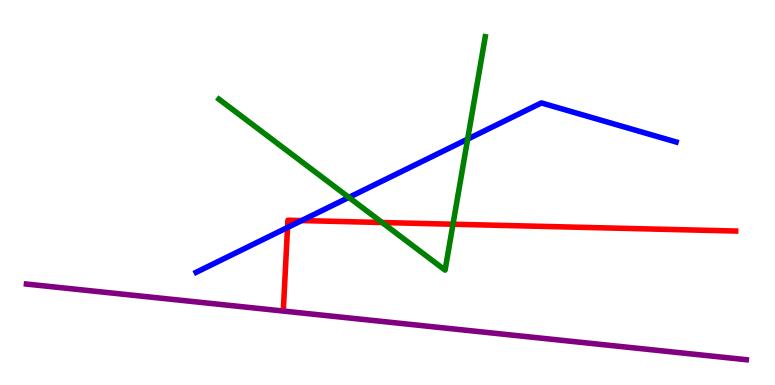[{'lines': ['blue', 'red'], 'intersections': [{'x': 3.71, 'y': 4.09}, {'x': 3.89, 'y': 4.27}]}, {'lines': ['green', 'red'], 'intersections': [{'x': 4.93, 'y': 4.22}, {'x': 5.85, 'y': 4.18}]}, {'lines': ['purple', 'red'], 'intersections': []}, {'lines': ['blue', 'green'], 'intersections': [{'x': 4.5, 'y': 4.87}, {'x': 6.03, 'y': 6.39}]}, {'lines': ['blue', 'purple'], 'intersections': []}, {'lines': ['green', 'purple'], 'intersections': []}]